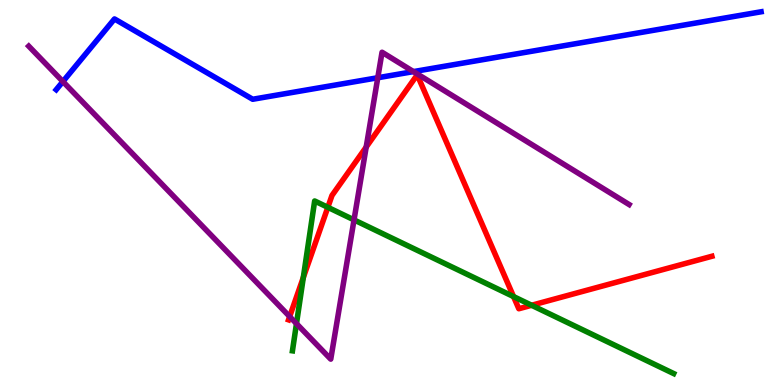[{'lines': ['blue', 'red'], 'intersections': []}, {'lines': ['green', 'red'], 'intersections': [{'x': 3.91, 'y': 2.79}, {'x': 4.23, 'y': 4.62}, {'x': 6.63, 'y': 2.3}, {'x': 6.86, 'y': 2.07}]}, {'lines': ['purple', 'red'], 'intersections': [{'x': 3.74, 'y': 1.78}, {'x': 4.73, 'y': 6.18}]}, {'lines': ['blue', 'green'], 'intersections': []}, {'lines': ['blue', 'purple'], 'intersections': [{'x': 0.812, 'y': 7.88}, {'x': 4.87, 'y': 7.98}, {'x': 5.33, 'y': 8.14}]}, {'lines': ['green', 'purple'], 'intersections': [{'x': 3.83, 'y': 1.59}, {'x': 4.57, 'y': 4.29}]}]